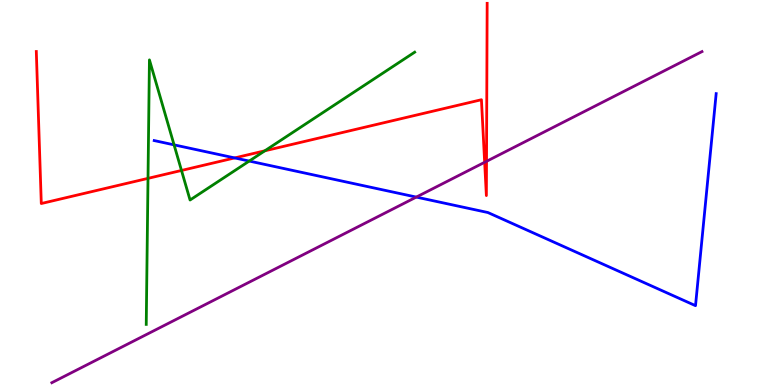[{'lines': ['blue', 'red'], 'intersections': [{'x': 3.03, 'y': 5.9}]}, {'lines': ['green', 'red'], 'intersections': [{'x': 1.91, 'y': 5.37}, {'x': 2.34, 'y': 5.57}, {'x': 3.42, 'y': 6.08}]}, {'lines': ['purple', 'red'], 'intersections': [{'x': 6.25, 'y': 5.78}, {'x': 6.28, 'y': 5.81}]}, {'lines': ['blue', 'green'], 'intersections': [{'x': 2.25, 'y': 6.24}, {'x': 3.22, 'y': 5.82}]}, {'lines': ['blue', 'purple'], 'intersections': [{'x': 5.37, 'y': 4.88}]}, {'lines': ['green', 'purple'], 'intersections': []}]